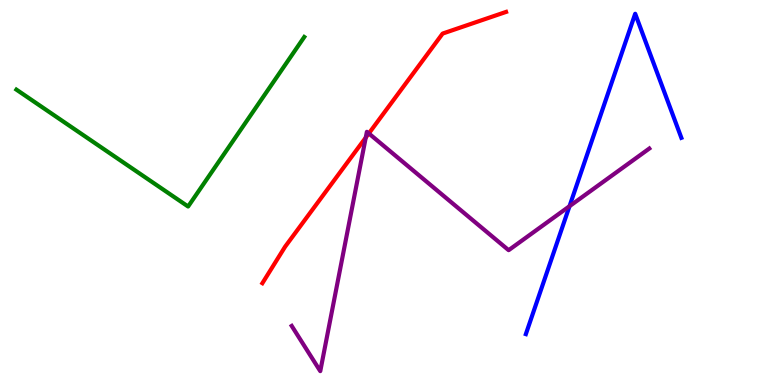[{'lines': ['blue', 'red'], 'intersections': []}, {'lines': ['green', 'red'], 'intersections': []}, {'lines': ['purple', 'red'], 'intersections': [{'x': 4.72, 'y': 6.43}, {'x': 4.76, 'y': 6.53}]}, {'lines': ['blue', 'green'], 'intersections': []}, {'lines': ['blue', 'purple'], 'intersections': [{'x': 7.35, 'y': 4.64}]}, {'lines': ['green', 'purple'], 'intersections': []}]